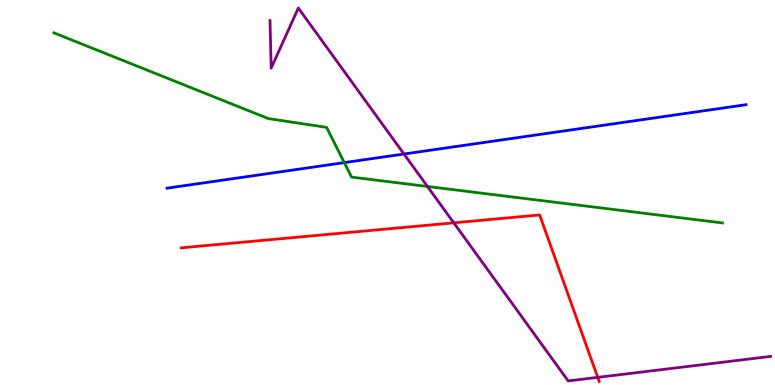[{'lines': ['blue', 'red'], 'intersections': []}, {'lines': ['green', 'red'], 'intersections': []}, {'lines': ['purple', 'red'], 'intersections': [{'x': 5.86, 'y': 4.21}, {'x': 7.71, 'y': 0.198}]}, {'lines': ['blue', 'green'], 'intersections': [{'x': 4.44, 'y': 5.78}]}, {'lines': ['blue', 'purple'], 'intersections': [{'x': 5.21, 'y': 6.0}]}, {'lines': ['green', 'purple'], 'intersections': [{'x': 5.52, 'y': 5.16}]}]